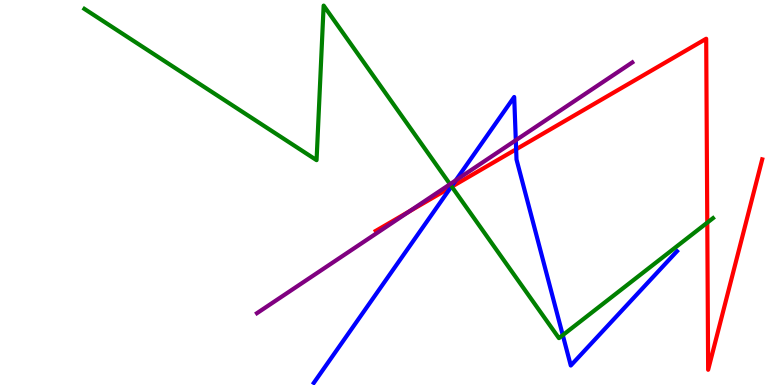[{'lines': ['blue', 'red'], 'intersections': [{'x': 5.82, 'y': 5.14}, {'x': 6.66, 'y': 6.12}]}, {'lines': ['green', 'red'], 'intersections': [{'x': 5.83, 'y': 5.15}, {'x': 9.13, 'y': 4.22}]}, {'lines': ['purple', 'red'], 'intersections': [{'x': 5.28, 'y': 4.51}]}, {'lines': ['blue', 'green'], 'intersections': [{'x': 5.83, 'y': 5.16}, {'x': 7.26, 'y': 1.3}]}, {'lines': ['blue', 'purple'], 'intersections': [{'x': 5.88, 'y': 5.31}, {'x': 6.66, 'y': 6.36}]}, {'lines': ['green', 'purple'], 'intersections': [{'x': 5.81, 'y': 5.22}]}]